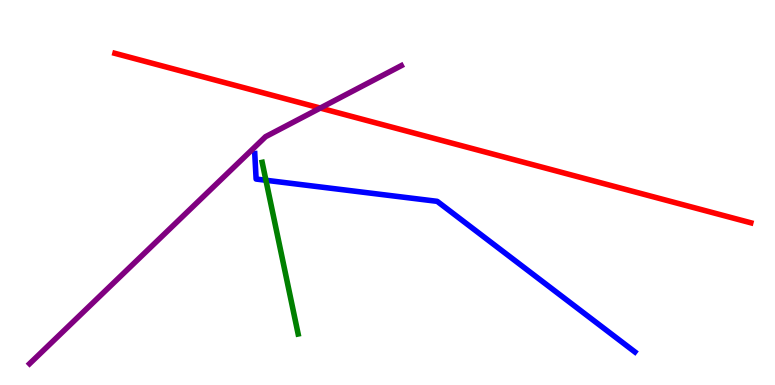[{'lines': ['blue', 'red'], 'intersections': []}, {'lines': ['green', 'red'], 'intersections': []}, {'lines': ['purple', 'red'], 'intersections': [{'x': 4.13, 'y': 7.19}]}, {'lines': ['blue', 'green'], 'intersections': [{'x': 3.43, 'y': 5.32}]}, {'lines': ['blue', 'purple'], 'intersections': []}, {'lines': ['green', 'purple'], 'intersections': []}]